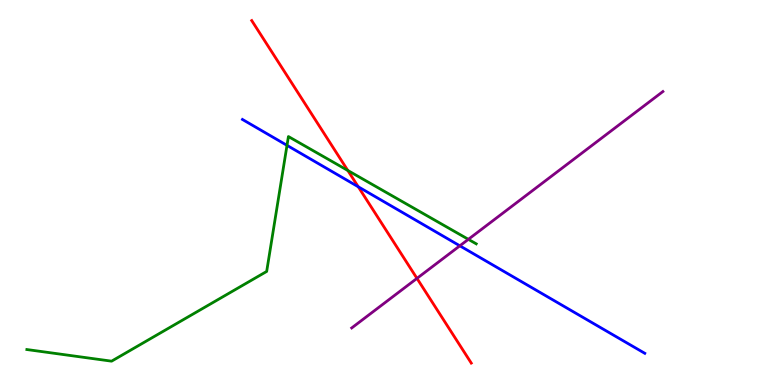[{'lines': ['blue', 'red'], 'intersections': [{'x': 4.62, 'y': 5.15}]}, {'lines': ['green', 'red'], 'intersections': [{'x': 4.49, 'y': 5.57}]}, {'lines': ['purple', 'red'], 'intersections': [{'x': 5.38, 'y': 2.77}]}, {'lines': ['blue', 'green'], 'intersections': [{'x': 3.7, 'y': 6.22}]}, {'lines': ['blue', 'purple'], 'intersections': [{'x': 5.93, 'y': 3.62}]}, {'lines': ['green', 'purple'], 'intersections': [{'x': 6.04, 'y': 3.78}]}]